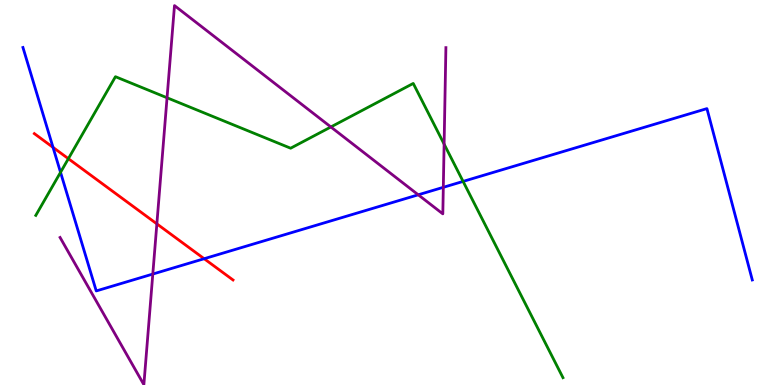[{'lines': ['blue', 'red'], 'intersections': [{'x': 0.684, 'y': 6.17}, {'x': 2.63, 'y': 3.28}]}, {'lines': ['green', 'red'], 'intersections': [{'x': 0.882, 'y': 5.88}]}, {'lines': ['purple', 'red'], 'intersections': [{'x': 2.02, 'y': 4.19}]}, {'lines': ['blue', 'green'], 'intersections': [{'x': 0.781, 'y': 5.52}, {'x': 5.98, 'y': 5.29}]}, {'lines': ['blue', 'purple'], 'intersections': [{'x': 1.97, 'y': 2.88}, {'x': 5.4, 'y': 4.94}, {'x': 5.72, 'y': 5.13}]}, {'lines': ['green', 'purple'], 'intersections': [{'x': 2.16, 'y': 7.46}, {'x': 4.27, 'y': 6.7}, {'x': 5.73, 'y': 6.26}]}]